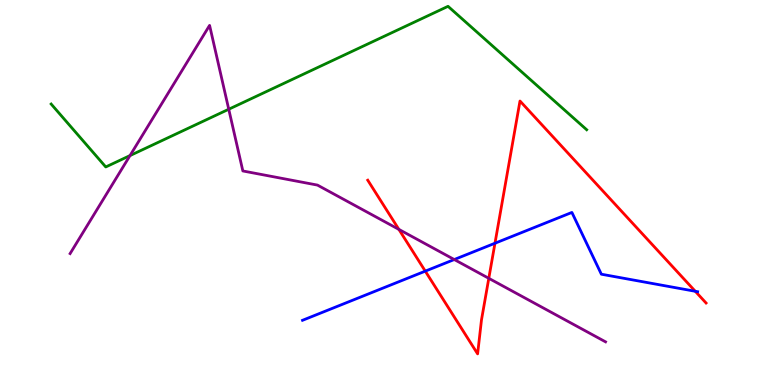[{'lines': ['blue', 'red'], 'intersections': [{'x': 5.49, 'y': 2.96}, {'x': 6.39, 'y': 3.68}, {'x': 8.97, 'y': 2.43}]}, {'lines': ['green', 'red'], 'intersections': []}, {'lines': ['purple', 'red'], 'intersections': [{'x': 5.15, 'y': 4.04}, {'x': 6.31, 'y': 2.77}]}, {'lines': ['blue', 'green'], 'intersections': []}, {'lines': ['blue', 'purple'], 'intersections': [{'x': 5.86, 'y': 3.26}]}, {'lines': ['green', 'purple'], 'intersections': [{'x': 1.68, 'y': 5.96}, {'x': 2.95, 'y': 7.16}]}]